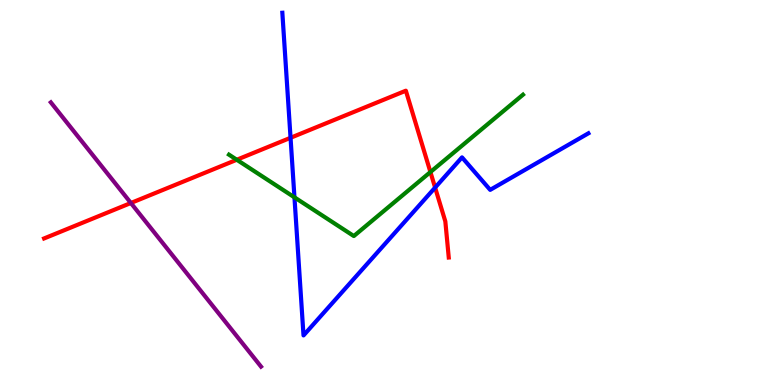[{'lines': ['blue', 'red'], 'intersections': [{'x': 3.75, 'y': 6.42}, {'x': 5.61, 'y': 5.13}]}, {'lines': ['green', 'red'], 'intersections': [{'x': 3.06, 'y': 5.85}, {'x': 5.55, 'y': 5.53}]}, {'lines': ['purple', 'red'], 'intersections': [{'x': 1.69, 'y': 4.73}]}, {'lines': ['blue', 'green'], 'intersections': [{'x': 3.8, 'y': 4.87}]}, {'lines': ['blue', 'purple'], 'intersections': []}, {'lines': ['green', 'purple'], 'intersections': []}]